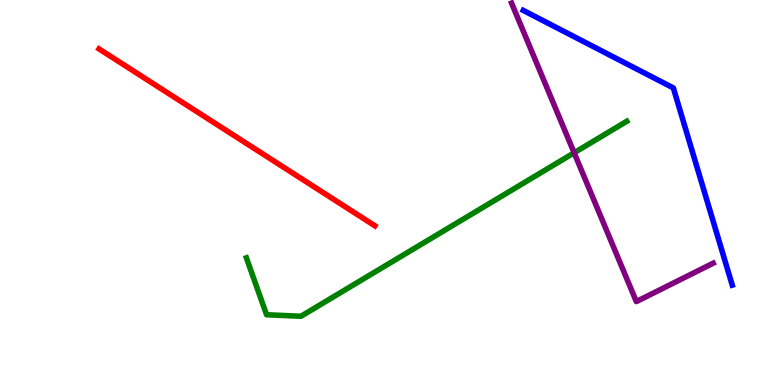[{'lines': ['blue', 'red'], 'intersections': []}, {'lines': ['green', 'red'], 'intersections': []}, {'lines': ['purple', 'red'], 'intersections': []}, {'lines': ['blue', 'green'], 'intersections': []}, {'lines': ['blue', 'purple'], 'intersections': []}, {'lines': ['green', 'purple'], 'intersections': [{'x': 7.41, 'y': 6.03}]}]